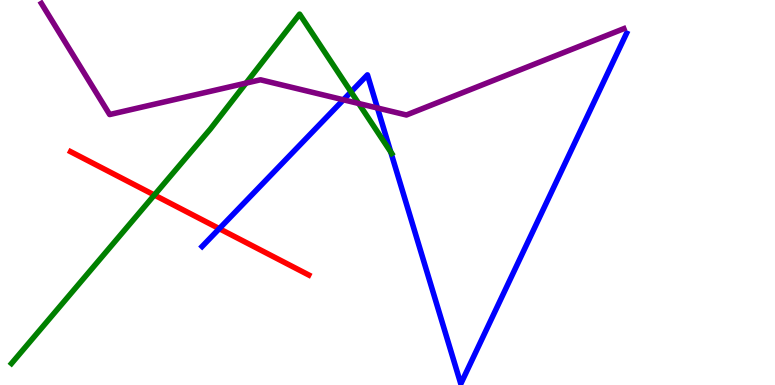[{'lines': ['blue', 'red'], 'intersections': [{'x': 2.83, 'y': 4.06}]}, {'lines': ['green', 'red'], 'intersections': [{'x': 1.99, 'y': 4.93}]}, {'lines': ['purple', 'red'], 'intersections': []}, {'lines': ['blue', 'green'], 'intersections': [{'x': 4.53, 'y': 7.61}, {'x': 5.04, 'y': 6.05}]}, {'lines': ['blue', 'purple'], 'intersections': [{'x': 4.43, 'y': 7.41}, {'x': 4.87, 'y': 7.19}]}, {'lines': ['green', 'purple'], 'intersections': [{'x': 3.17, 'y': 7.84}, {'x': 4.63, 'y': 7.31}]}]